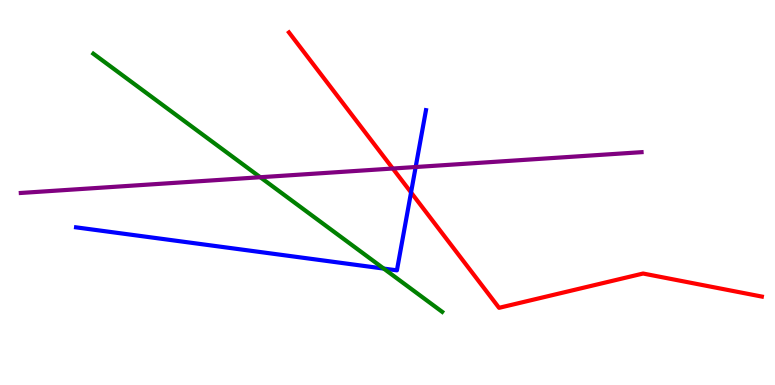[{'lines': ['blue', 'red'], 'intersections': [{'x': 5.3, 'y': 5.0}]}, {'lines': ['green', 'red'], 'intersections': []}, {'lines': ['purple', 'red'], 'intersections': [{'x': 5.07, 'y': 5.62}]}, {'lines': ['blue', 'green'], 'intersections': [{'x': 4.95, 'y': 3.02}]}, {'lines': ['blue', 'purple'], 'intersections': [{'x': 5.36, 'y': 5.66}]}, {'lines': ['green', 'purple'], 'intersections': [{'x': 3.36, 'y': 5.4}]}]